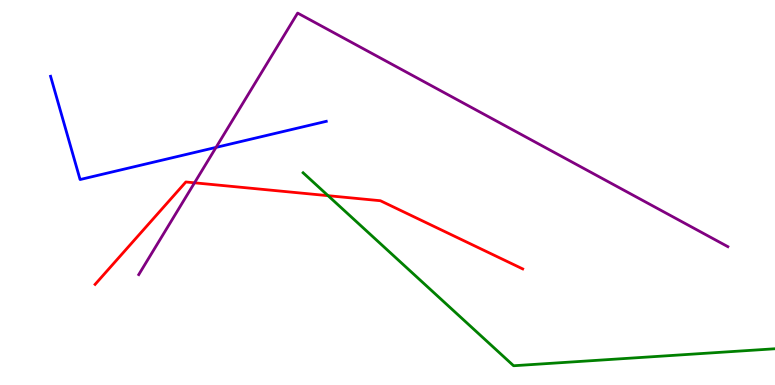[{'lines': ['blue', 'red'], 'intersections': []}, {'lines': ['green', 'red'], 'intersections': [{'x': 4.23, 'y': 4.92}]}, {'lines': ['purple', 'red'], 'intersections': [{'x': 2.51, 'y': 5.25}]}, {'lines': ['blue', 'green'], 'intersections': []}, {'lines': ['blue', 'purple'], 'intersections': [{'x': 2.79, 'y': 6.17}]}, {'lines': ['green', 'purple'], 'intersections': []}]